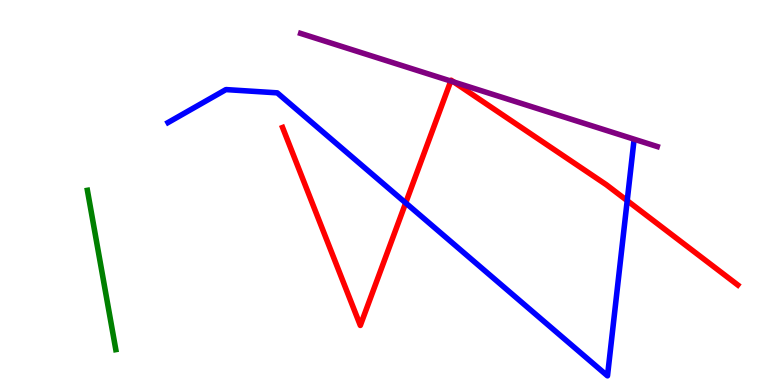[{'lines': ['blue', 'red'], 'intersections': [{'x': 5.23, 'y': 4.73}, {'x': 8.09, 'y': 4.79}]}, {'lines': ['green', 'red'], 'intersections': []}, {'lines': ['purple', 'red'], 'intersections': [{'x': 5.82, 'y': 7.89}, {'x': 5.85, 'y': 7.87}]}, {'lines': ['blue', 'green'], 'intersections': []}, {'lines': ['blue', 'purple'], 'intersections': []}, {'lines': ['green', 'purple'], 'intersections': []}]